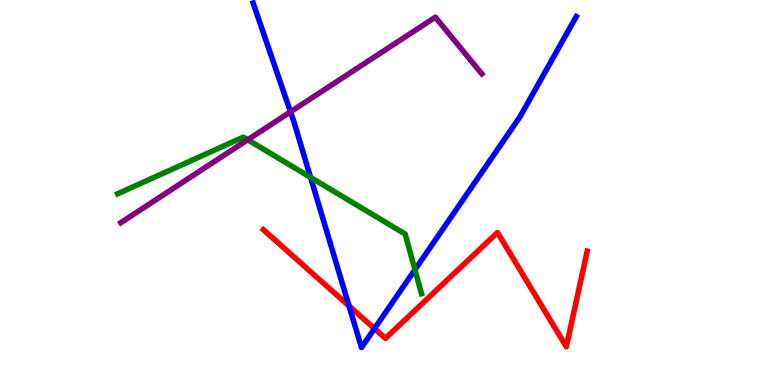[{'lines': ['blue', 'red'], 'intersections': [{'x': 4.5, 'y': 2.05}, {'x': 4.83, 'y': 1.46}]}, {'lines': ['green', 'red'], 'intersections': []}, {'lines': ['purple', 'red'], 'intersections': []}, {'lines': ['blue', 'green'], 'intersections': [{'x': 4.01, 'y': 5.39}, {'x': 5.35, 'y': 2.99}]}, {'lines': ['blue', 'purple'], 'intersections': [{'x': 3.75, 'y': 7.1}]}, {'lines': ['green', 'purple'], 'intersections': [{'x': 3.2, 'y': 6.37}]}]